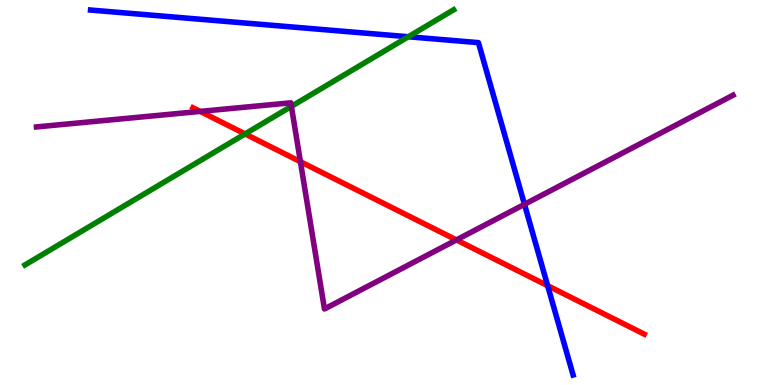[{'lines': ['blue', 'red'], 'intersections': [{'x': 7.07, 'y': 2.58}]}, {'lines': ['green', 'red'], 'intersections': [{'x': 3.16, 'y': 6.52}]}, {'lines': ['purple', 'red'], 'intersections': [{'x': 2.58, 'y': 7.11}, {'x': 3.88, 'y': 5.8}, {'x': 5.89, 'y': 3.77}]}, {'lines': ['blue', 'green'], 'intersections': [{'x': 5.27, 'y': 9.05}]}, {'lines': ['blue', 'purple'], 'intersections': [{'x': 6.77, 'y': 4.69}]}, {'lines': ['green', 'purple'], 'intersections': [{'x': 3.76, 'y': 7.24}]}]